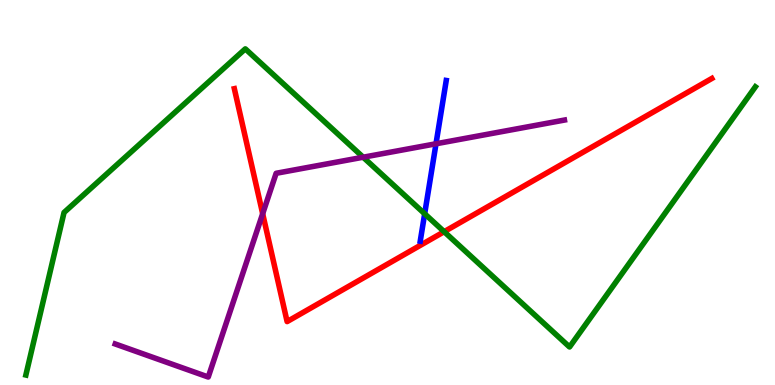[{'lines': ['blue', 'red'], 'intersections': []}, {'lines': ['green', 'red'], 'intersections': [{'x': 5.73, 'y': 3.98}]}, {'lines': ['purple', 'red'], 'intersections': [{'x': 3.39, 'y': 4.45}]}, {'lines': ['blue', 'green'], 'intersections': [{'x': 5.48, 'y': 4.45}]}, {'lines': ['blue', 'purple'], 'intersections': [{'x': 5.63, 'y': 6.27}]}, {'lines': ['green', 'purple'], 'intersections': [{'x': 4.69, 'y': 5.92}]}]